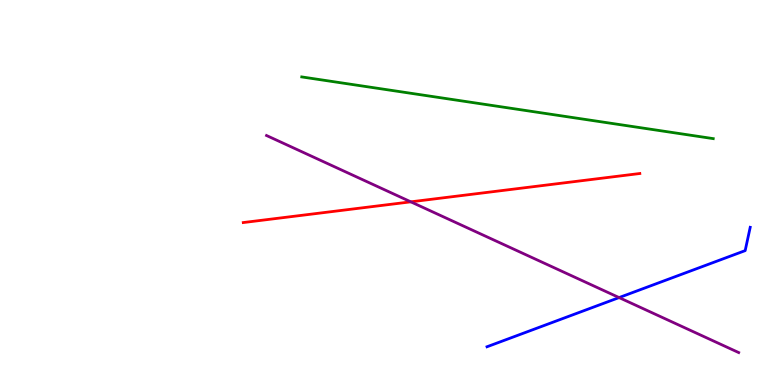[{'lines': ['blue', 'red'], 'intersections': []}, {'lines': ['green', 'red'], 'intersections': []}, {'lines': ['purple', 'red'], 'intersections': [{'x': 5.3, 'y': 4.76}]}, {'lines': ['blue', 'green'], 'intersections': []}, {'lines': ['blue', 'purple'], 'intersections': [{'x': 7.99, 'y': 2.27}]}, {'lines': ['green', 'purple'], 'intersections': []}]